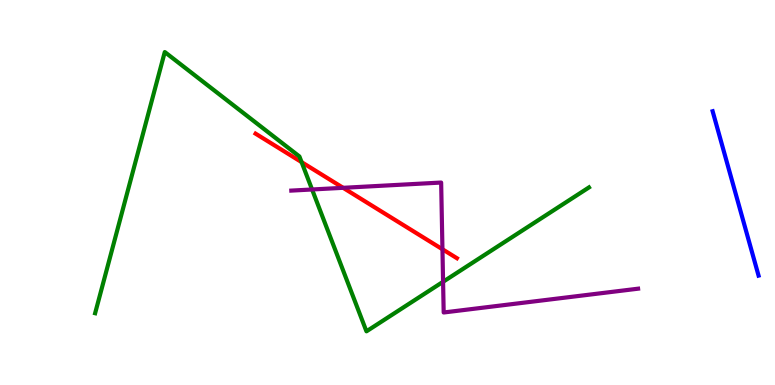[{'lines': ['blue', 'red'], 'intersections': []}, {'lines': ['green', 'red'], 'intersections': [{'x': 3.89, 'y': 5.79}]}, {'lines': ['purple', 'red'], 'intersections': [{'x': 4.43, 'y': 5.12}, {'x': 5.71, 'y': 3.53}]}, {'lines': ['blue', 'green'], 'intersections': []}, {'lines': ['blue', 'purple'], 'intersections': []}, {'lines': ['green', 'purple'], 'intersections': [{'x': 4.03, 'y': 5.08}, {'x': 5.72, 'y': 2.68}]}]